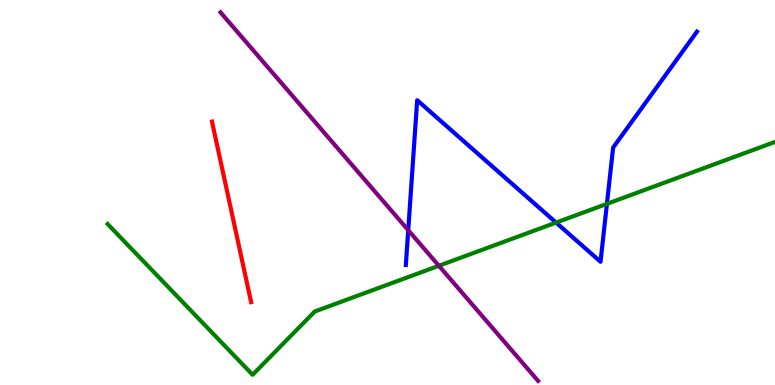[{'lines': ['blue', 'red'], 'intersections': []}, {'lines': ['green', 'red'], 'intersections': []}, {'lines': ['purple', 'red'], 'intersections': []}, {'lines': ['blue', 'green'], 'intersections': [{'x': 7.18, 'y': 4.22}, {'x': 7.83, 'y': 4.71}]}, {'lines': ['blue', 'purple'], 'intersections': [{'x': 5.27, 'y': 4.02}]}, {'lines': ['green', 'purple'], 'intersections': [{'x': 5.66, 'y': 3.1}]}]